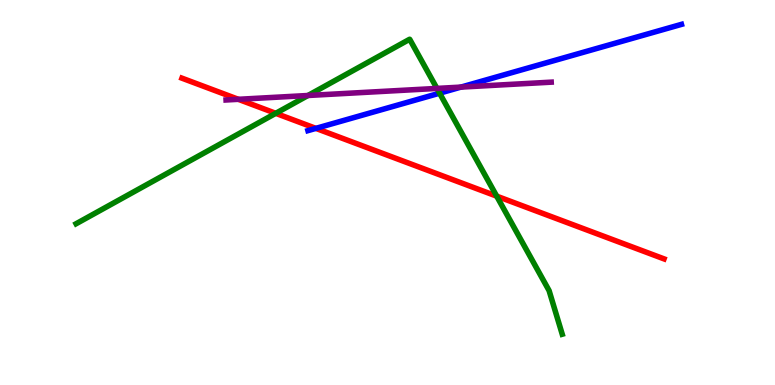[{'lines': ['blue', 'red'], 'intersections': [{'x': 4.08, 'y': 6.67}]}, {'lines': ['green', 'red'], 'intersections': [{'x': 3.56, 'y': 7.06}, {'x': 6.41, 'y': 4.91}]}, {'lines': ['purple', 'red'], 'intersections': [{'x': 3.08, 'y': 7.42}]}, {'lines': ['blue', 'green'], 'intersections': [{'x': 5.67, 'y': 7.58}]}, {'lines': ['blue', 'purple'], 'intersections': [{'x': 5.95, 'y': 7.74}]}, {'lines': ['green', 'purple'], 'intersections': [{'x': 3.97, 'y': 7.52}, {'x': 5.64, 'y': 7.7}]}]